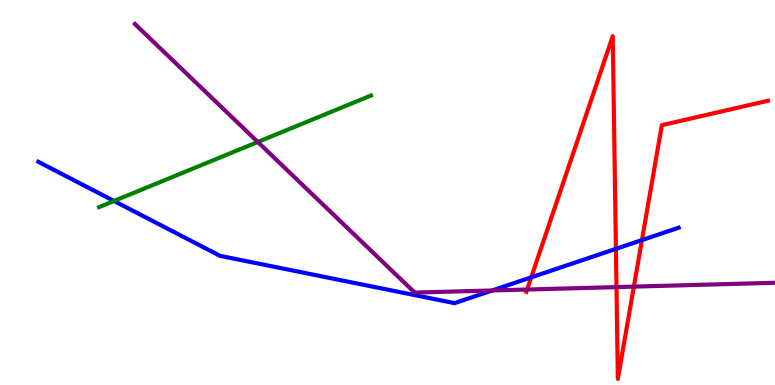[{'lines': ['blue', 'red'], 'intersections': [{'x': 6.86, 'y': 2.8}, {'x': 7.95, 'y': 3.54}, {'x': 8.28, 'y': 3.76}]}, {'lines': ['green', 'red'], 'intersections': []}, {'lines': ['purple', 'red'], 'intersections': [{'x': 6.8, 'y': 2.48}, {'x': 7.95, 'y': 2.54}, {'x': 8.18, 'y': 2.56}]}, {'lines': ['blue', 'green'], 'intersections': [{'x': 1.47, 'y': 4.78}]}, {'lines': ['blue', 'purple'], 'intersections': [{'x': 6.35, 'y': 2.46}]}, {'lines': ['green', 'purple'], 'intersections': [{'x': 3.33, 'y': 6.31}]}]